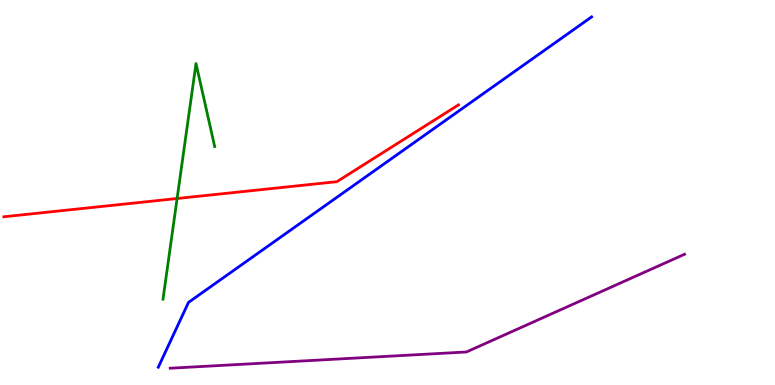[{'lines': ['blue', 'red'], 'intersections': []}, {'lines': ['green', 'red'], 'intersections': [{'x': 2.29, 'y': 4.84}]}, {'lines': ['purple', 'red'], 'intersections': []}, {'lines': ['blue', 'green'], 'intersections': []}, {'lines': ['blue', 'purple'], 'intersections': []}, {'lines': ['green', 'purple'], 'intersections': []}]